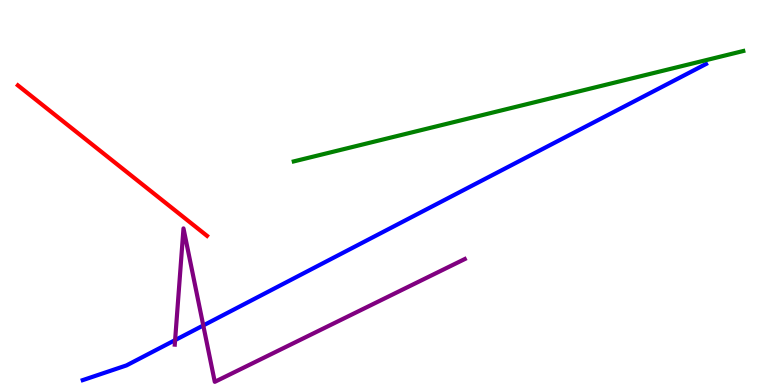[{'lines': ['blue', 'red'], 'intersections': []}, {'lines': ['green', 'red'], 'intersections': []}, {'lines': ['purple', 'red'], 'intersections': []}, {'lines': ['blue', 'green'], 'intersections': []}, {'lines': ['blue', 'purple'], 'intersections': [{'x': 2.26, 'y': 1.17}, {'x': 2.62, 'y': 1.55}]}, {'lines': ['green', 'purple'], 'intersections': []}]